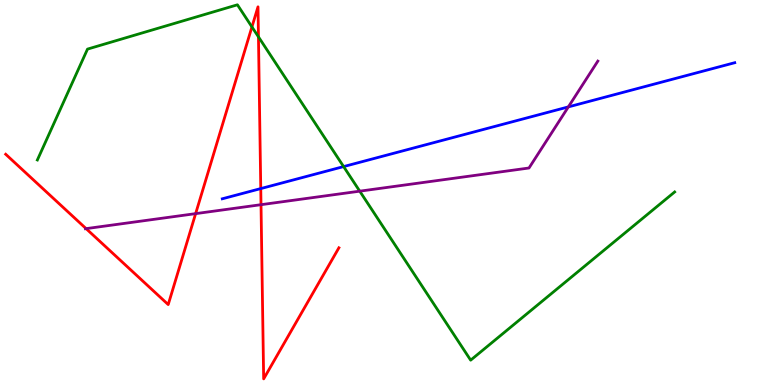[{'lines': ['blue', 'red'], 'intersections': [{'x': 3.36, 'y': 5.1}]}, {'lines': ['green', 'red'], 'intersections': [{'x': 3.25, 'y': 9.3}, {'x': 3.33, 'y': 9.04}]}, {'lines': ['purple', 'red'], 'intersections': [{'x': 1.11, 'y': 4.06}, {'x': 2.52, 'y': 4.45}, {'x': 3.37, 'y': 4.68}]}, {'lines': ['blue', 'green'], 'intersections': [{'x': 4.43, 'y': 5.67}]}, {'lines': ['blue', 'purple'], 'intersections': [{'x': 7.33, 'y': 7.22}]}, {'lines': ['green', 'purple'], 'intersections': [{'x': 4.64, 'y': 5.03}]}]